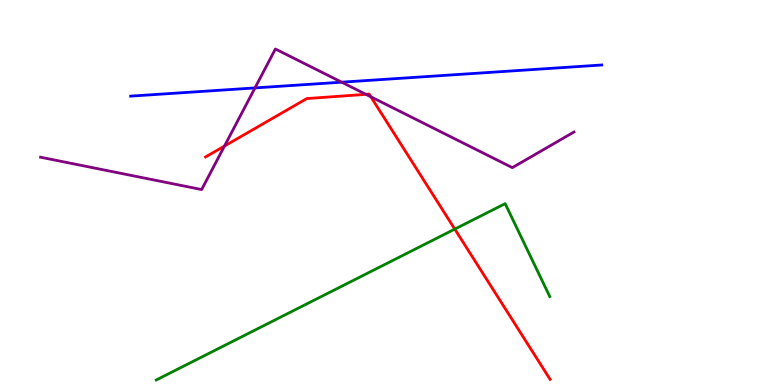[{'lines': ['blue', 'red'], 'intersections': []}, {'lines': ['green', 'red'], 'intersections': [{'x': 5.87, 'y': 4.05}]}, {'lines': ['purple', 'red'], 'intersections': [{'x': 2.9, 'y': 6.21}, {'x': 4.72, 'y': 7.55}, {'x': 4.79, 'y': 7.49}]}, {'lines': ['blue', 'green'], 'intersections': []}, {'lines': ['blue', 'purple'], 'intersections': [{'x': 3.29, 'y': 7.72}, {'x': 4.41, 'y': 7.87}]}, {'lines': ['green', 'purple'], 'intersections': []}]